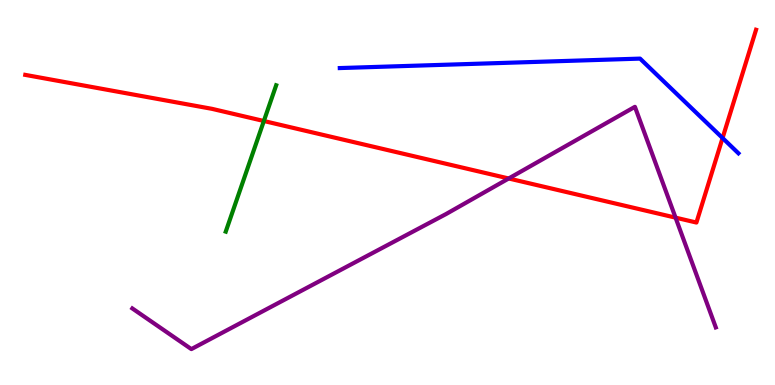[{'lines': ['blue', 'red'], 'intersections': [{'x': 9.32, 'y': 6.41}]}, {'lines': ['green', 'red'], 'intersections': [{'x': 3.4, 'y': 6.86}]}, {'lines': ['purple', 'red'], 'intersections': [{'x': 6.56, 'y': 5.36}, {'x': 8.72, 'y': 4.35}]}, {'lines': ['blue', 'green'], 'intersections': []}, {'lines': ['blue', 'purple'], 'intersections': []}, {'lines': ['green', 'purple'], 'intersections': []}]